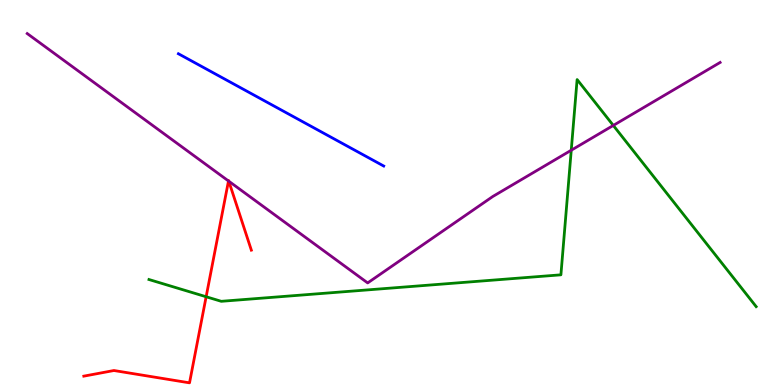[{'lines': ['blue', 'red'], 'intersections': []}, {'lines': ['green', 'red'], 'intersections': [{'x': 2.66, 'y': 2.29}]}, {'lines': ['purple', 'red'], 'intersections': [{'x': 2.95, 'y': 5.3}, {'x': 2.95, 'y': 5.29}]}, {'lines': ['blue', 'green'], 'intersections': []}, {'lines': ['blue', 'purple'], 'intersections': []}, {'lines': ['green', 'purple'], 'intersections': [{'x': 7.37, 'y': 6.1}, {'x': 7.91, 'y': 6.74}]}]